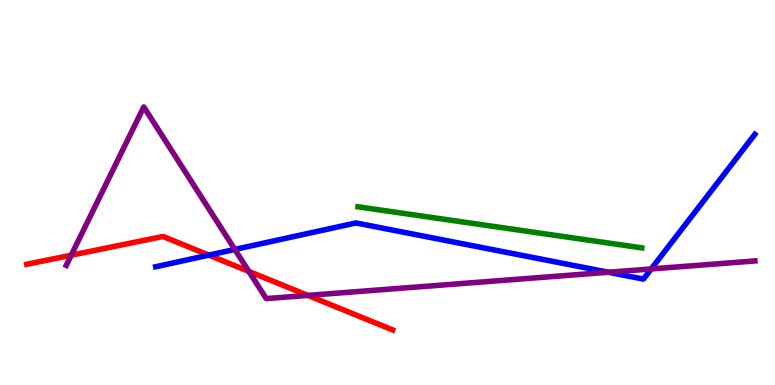[{'lines': ['blue', 'red'], 'intersections': [{'x': 2.69, 'y': 3.37}]}, {'lines': ['green', 'red'], 'intersections': []}, {'lines': ['purple', 'red'], 'intersections': [{'x': 0.919, 'y': 3.37}, {'x': 3.21, 'y': 2.95}, {'x': 3.97, 'y': 2.33}]}, {'lines': ['blue', 'green'], 'intersections': []}, {'lines': ['blue', 'purple'], 'intersections': [{'x': 3.03, 'y': 3.52}, {'x': 7.85, 'y': 2.93}, {'x': 8.4, 'y': 3.01}]}, {'lines': ['green', 'purple'], 'intersections': []}]